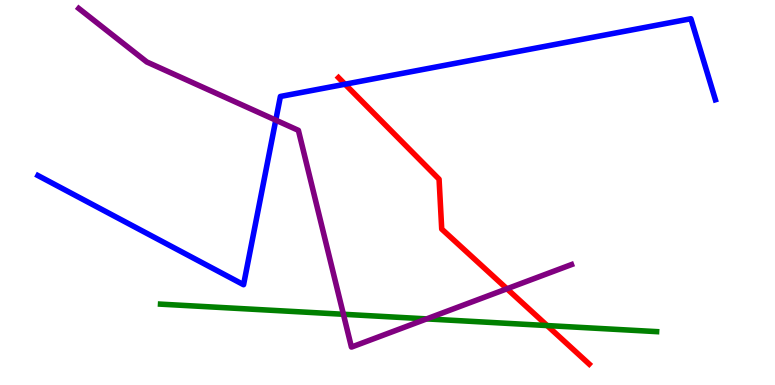[{'lines': ['blue', 'red'], 'intersections': [{'x': 4.45, 'y': 7.81}]}, {'lines': ['green', 'red'], 'intersections': [{'x': 7.06, 'y': 1.54}]}, {'lines': ['purple', 'red'], 'intersections': [{'x': 6.54, 'y': 2.5}]}, {'lines': ['blue', 'green'], 'intersections': []}, {'lines': ['blue', 'purple'], 'intersections': [{'x': 3.56, 'y': 6.88}]}, {'lines': ['green', 'purple'], 'intersections': [{'x': 4.43, 'y': 1.84}, {'x': 5.51, 'y': 1.72}]}]